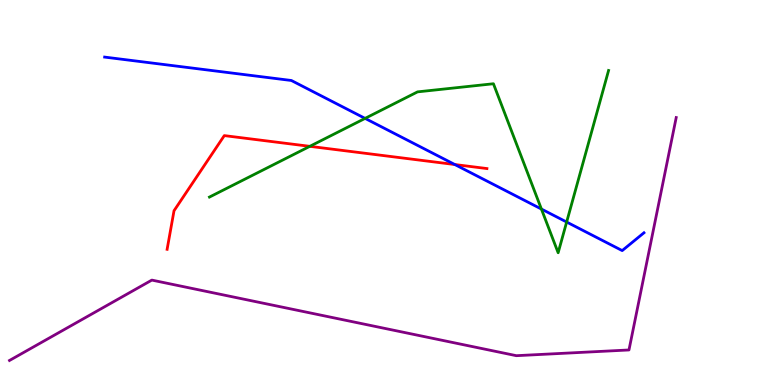[{'lines': ['blue', 'red'], 'intersections': [{'x': 5.87, 'y': 5.73}]}, {'lines': ['green', 'red'], 'intersections': [{'x': 4.0, 'y': 6.2}]}, {'lines': ['purple', 'red'], 'intersections': []}, {'lines': ['blue', 'green'], 'intersections': [{'x': 4.71, 'y': 6.92}, {'x': 6.99, 'y': 4.57}, {'x': 7.31, 'y': 4.23}]}, {'lines': ['blue', 'purple'], 'intersections': []}, {'lines': ['green', 'purple'], 'intersections': []}]